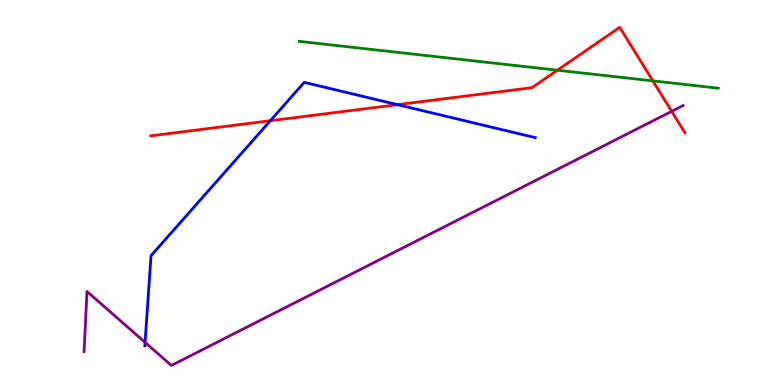[{'lines': ['blue', 'red'], 'intersections': [{'x': 3.49, 'y': 6.86}, {'x': 5.13, 'y': 7.28}]}, {'lines': ['green', 'red'], 'intersections': [{'x': 7.19, 'y': 8.18}, {'x': 8.42, 'y': 7.9}]}, {'lines': ['purple', 'red'], 'intersections': [{'x': 8.67, 'y': 7.11}]}, {'lines': ['blue', 'green'], 'intersections': []}, {'lines': ['blue', 'purple'], 'intersections': [{'x': 1.87, 'y': 1.11}]}, {'lines': ['green', 'purple'], 'intersections': []}]